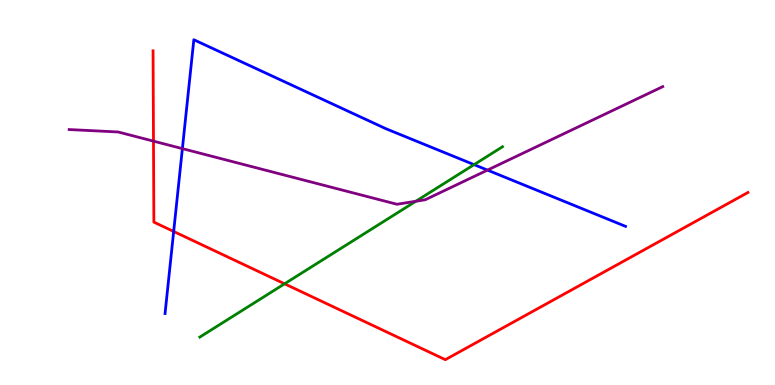[{'lines': ['blue', 'red'], 'intersections': [{'x': 2.24, 'y': 3.99}]}, {'lines': ['green', 'red'], 'intersections': [{'x': 3.67, 'y': 2.63}]}, {'lines': ['purple', 'red'], 'intersections': [{'x': 1.98, 'y': 6.33}]}, {'lines': ['blue', 'green'], 'intersections': [{'x': 6.12, 'y': 5.72}]}, {'lines': ['blue', 'purple'], 'intersections': [{'x': 2.35, 'y': 6.14}, {'x': 6.29, 'y': 5.58}]}, {'lines': ['green', 'purple'], 'intersections': [{'x': 5.37, 'y': 4.77}]}]